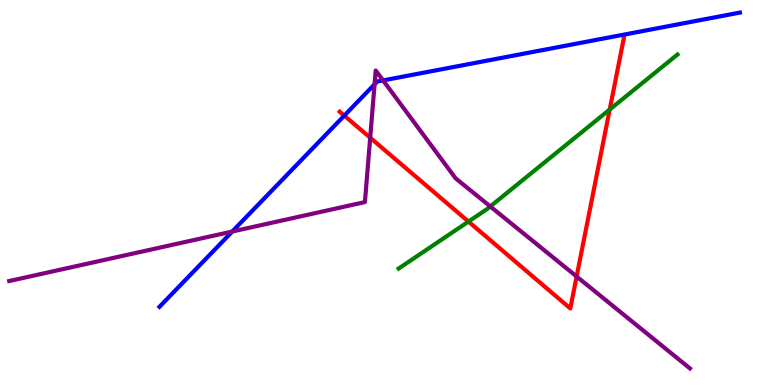[{'lines': ['blue', 'red'], 'intersections': [{'x': 4.44, 'y': 7.0}]}, {'lines': ['green', 'red'], 'intersections': [{'x': 6.04, 'y': 4.24}, {'x': 7.87, 'y': 7.16}]}, {'lines': ['purple', 'red'], 'intersections': [{'x': 4.78, 'y': 6.42}, {'x': 7.44, 'y': 2.82}]}, {'lines': ['blue', 'green'], 'intersections': []}, {'lines': ['blue', 'purple'], 'intersections': [{'x': 3.0, 'y': 3.99}, {'x': 4.83, 'y': 7.81}, {'x': 4.94, 'y': 7.91}]}, {'lines': ['green', 'purple'], 'intersections': [{'x': 6.33, 'y': 4.64}]}]